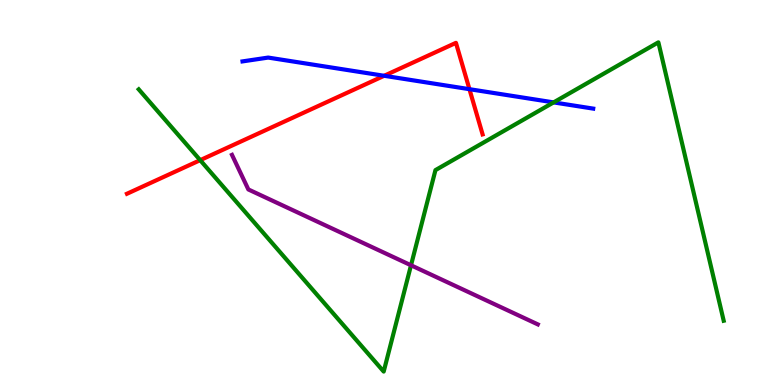[{'lines': ['blue', 'red'], 'intersections': [{'x': 4.96, 'y': 8.03}, {'x': 6.06, 'y': 7.68}]}, {'lines': ['green', 'red'], 'intersections': [{'x': 2.58, 'y': 5.84}]}, {'lines': ['purple', 'red'], 'intersections': []}, {'lines': ['blue', 'green'], 'intersections': [{'x': 7.14, 'y': 7.34}]}, {'lines': ['blue', 'purple'], 'intersections': []}, {'lines': ['green', 'purple'], 'intersections': [{'x': 5.3, 'y': 3.11}]}]